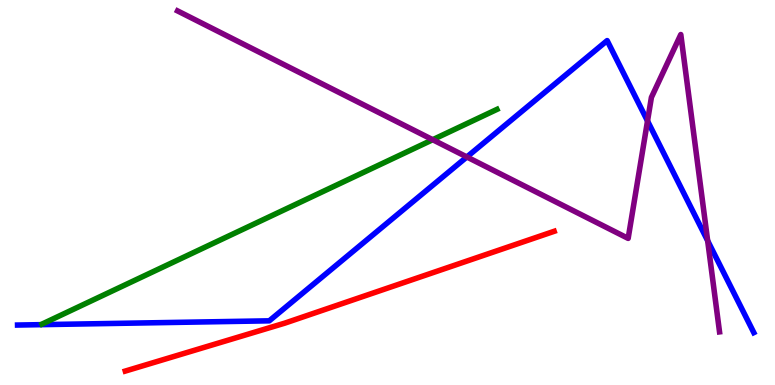[{'lines': ['blue', 'red'], 'intersections': []}, {'lines': ['green', 'red'], 'intersections': []}, {'lines': ['purple', 'red'], 'intersections': []}, {'lines': ['blue', 'green'], 'intersections': []}, {'lines': ['blue', 'purple'], 'intersections': [{'x': 6.02, 'y': 5.92}, {'x': 8.36, 'y': 6.86}, {'x': 9.13, 'y': 3.75}]}, {'lines': ['green', 'purple'], 'intersections': [{'x': 5.58, 'y': 6.37}]}]